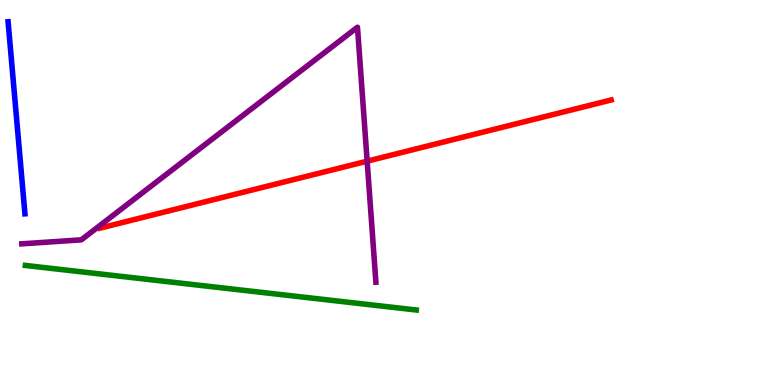[{'lines': ['blue', 'red'], 'intersections': []}, {'lines': ['green', 'red'], 'intersections': []}, {'lines': ['purple', 'red'], 'intersections': [{'x': 4.74, 'y': 5.81}]}, {'lines': ['blue', 'green'], 'intersections': []}, {'lines': ['blue', 'purple'], 'intersections': []}, {'lines': ['green', 'purple'], 'intersections': []}]